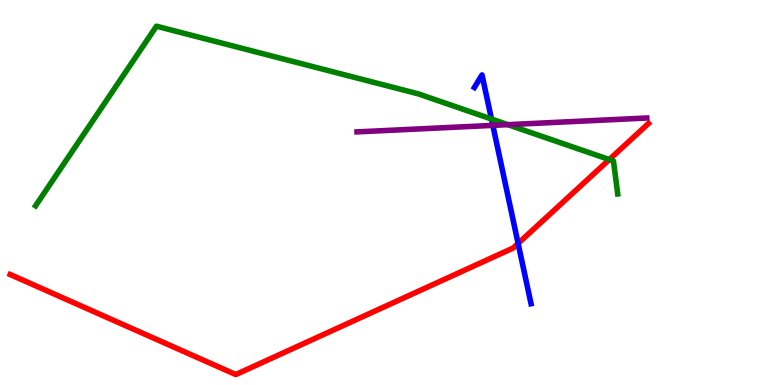[{'lines': ['blue', 'red'], 'intersections': [{'x': 6.69, 'y': 3.68}]}, {'lines': ['green', 'red'], 'intersections': [{'x': 7.86, 'y': 5.86}]}, {'lines': ['purple', 'red'], 'intersections': []}, {'lines': ['blue', 'green'], 'intersections': [{'x': 6.34, 'y': 6.91}]}, {'lines': ['blue', 'purple'], 'intersections': [{'x': 6.36, 'y': 6.74}]}, {'lines': ['green', 'purple'], 'intersections': [{'x': 6.55, 'y': 6.76}]}]